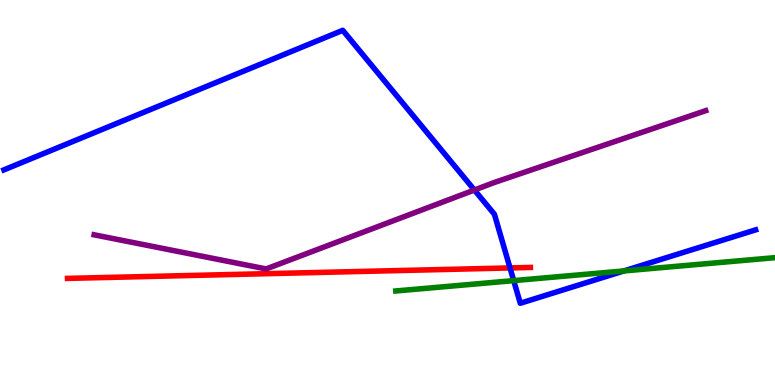[{'lines': ['blue', 'red'], 'intersections': [{'x': 6.58, 'y': 3.04}]}, {'lines': ['green', 'red'], 'intersections': []}, {'lines': ['purple', 'red'], 'intersections': []}, {'lines': ['blue', 'green'], 'intersections': [{'x': 6.63, 'y': 2.71}, {'x': 8.05, 'y': 2.96}]}, {'lines': ['blue', 'purple'], 'intersections': [{'x': 6.12, 'y': 5.06}]}, {'lines': ['green', 'purple'], 'intersections': []}]